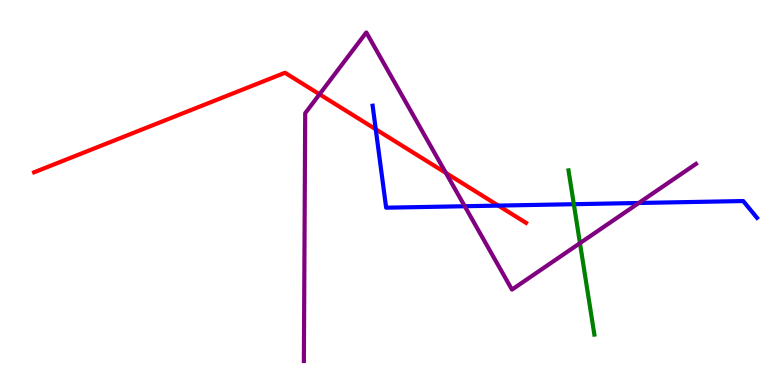[{'lines': ['blue', 'red'], 'intersections': [{'x': 4.85, 'y': 6.64}, {'x': 6.43, 'y': 4.66}]}, {'lines': ['green', 'red'], 'intersections': []}, {'lines': ['purple', 'red'], 'intersections': [{'x': 4.12, 'y': 7.55}, {'x': 5.75, 'y': 5.51}]}, {'lines': ['blue', 'green'], 'intersections': [{'x': 7.4, 'y': 4.7}]}, {'lines': ['blue', 'purple'], 'intersections': [{'x': 6.0, 'y': 4.64}, {'x': 8.24, 'y': 4.73}]}, {'lines': ['green', 'purple'], 'intersections': [{'x': 7.48, 'y': 3.68}]}]